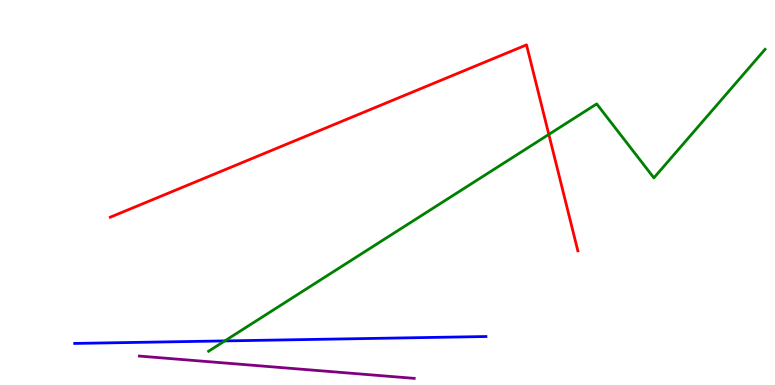[{'lines': ['blue', 'red'], 'intersections': []}, {'lines': ['green', 'red'], 'intersections': [{'x': 7.08, 'y': 6.51}]}, {'lines': ['purple', 'red'], 'intersections': []}, {'lines': ['blue', 'green'], 'intersections': [{'x': 2.9, 'y': 1.15}]}, {'lines': ['blue', 'purple'], 'intersections': []}, {'lines': ['green', 'purple'], 'intersections': []}]